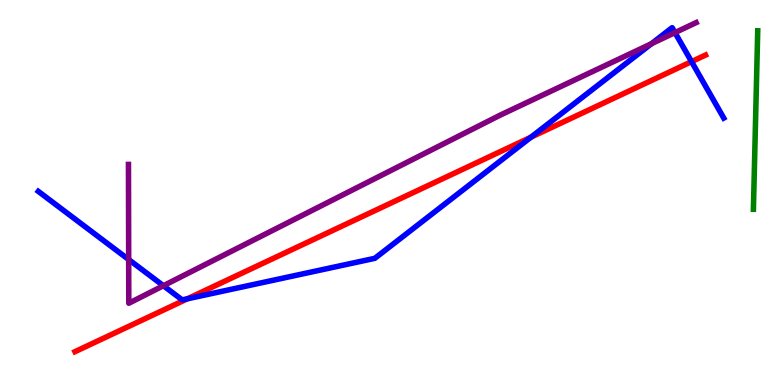[{'lines': ['blue', 'red'], 'intersections': [{'x': 2.42, 'y': 2.24}, {'x': 6.85, 'y': 6.44}, {'x': 8.92, 'y': 8.4}]}, {'lines': ['green', 'red'], 'intersections': []}, {'lines': ['purple', 'red'], 'intersections': []}, {'lines': ['blue', 'green'], 'intersections': []}, {'lines': ['blue', 'purple'], 'intersections': [{'x': 1.66, 'y': 3.26}, {'x': 2.11, 'y': 2.58}, {'x': 8.41, 'y': 8.86}, {'x': 8.71, 'y': 9.15}]}, {'lines': ['green', 'purple'], 'intersections': []}]